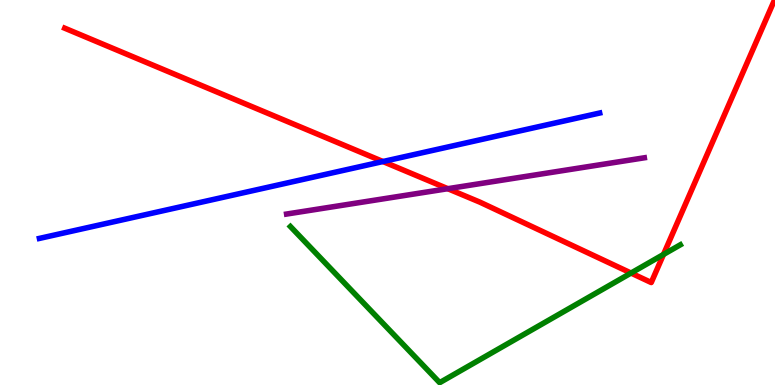[{'lines': ['blue', 'red'], 'intersections': [{'x': 4.94, 'y': 5.8}]}, {'lines': ['green', 'red'], 'intersections': [{'x': 8.14, 'y': 2.91}, {'x': 8.56, 'y': 3.39}]}, {'lines': ['purple', 'red'], 'intersections': [{'x': 5.78, 'y': 5.1}]}, {'lines': ['blue', 'green'], 'intersections': []}, {'lines': ['blue', 'purple'], 'intersections': []}, {'lines': ['green', 'purple'], 'intersections': []}]